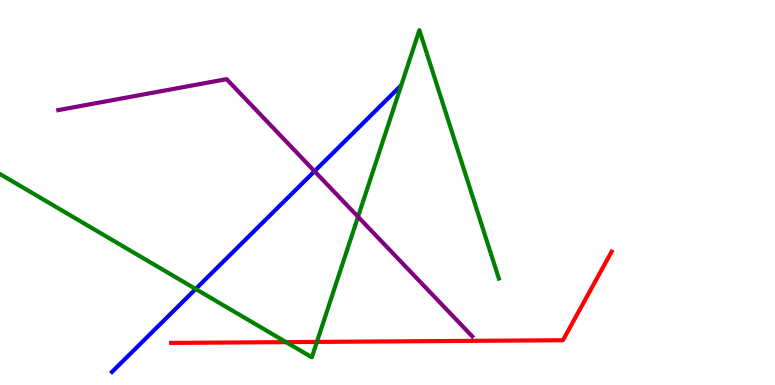[{'lines': ['blue', 'red'], 'intersections': []}, {'lines': ['green', 'red'], 'intersections': [{'x': 3.69, 'y': 1.11}, {'x': 4.09, 'y': 1.12}]}, {'lines': ['purple', 'red'], 'intersections': []}, {'lines': ['blue', 'green'], 'intersections': [{'x': 2.52, 'y': 2.49}]}, {'lines': ['blue', 'purple'], 'intersections': [{'x': 4.06, 'y': 5.55}]}, {'lines': ['green', 'purple'], 'intersections': [{'x': 4.62, 'y': 4.37}]}]